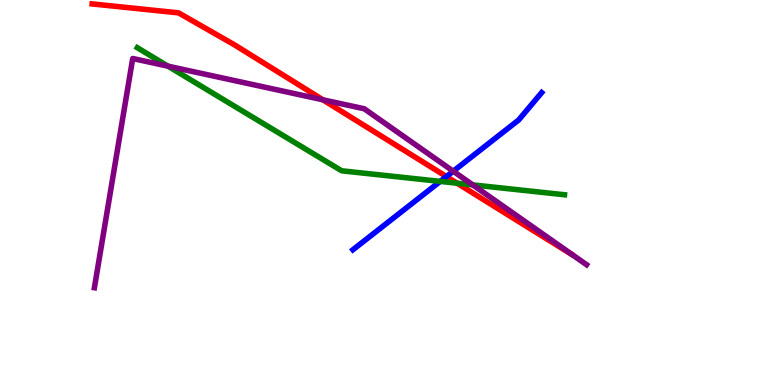[{'lines': ['blue', 'red'], 'intersections': [{'x': 5.76, 'y': 5.41}]}, {'lines': ['green', 'red'], 'intersections': [{'x': 5.9, 'y': 5.24}]}, {'lines': ['purple', 'red'], 'intersections': [{'x': 4.17, 'y': 7.41}]}, {'lines': ['blue', 'green'], 'intersections': [{'x': 5.68, 'y': 5.29}]}, {'lines': ['blue', 'purple'], 'intersections': [{'x': 5.85, 'y': 5.55}]}, {'lines': ['green', 'purple'], 'intersections': [{'x': 2.17, 'y': 8.28}, {'x': 6.1, 'y': 5.2}]}]